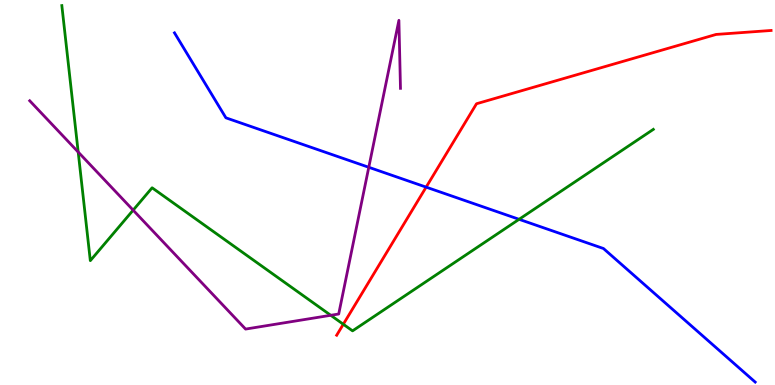[{'lines': ['blue', 'red'], 'intersections': [{'x': 5.5, 'y': 5.14}]}, {'lines': ['green', 'red'], 'intersections': [{'x': 4.43, 'y': 1.58}]}, {'lines': ['purple', 'red'], 'intersections': []}, {'lines': ['blue', 'green'], 'intersections': [{'x': 6.7, 'y': 4.3}]}, {'lines': ['blue', 'purple'], 'intersections': [{'x': 4.76, 'y': 5.66}]}, {'lines': ['green', 'purple'], 'intersections': [{'x': 1.01, 'y': 6.05}, {'x': 1.72, 'y': 4.54}, {'x': 4.27, 'y': 1.81}]}]